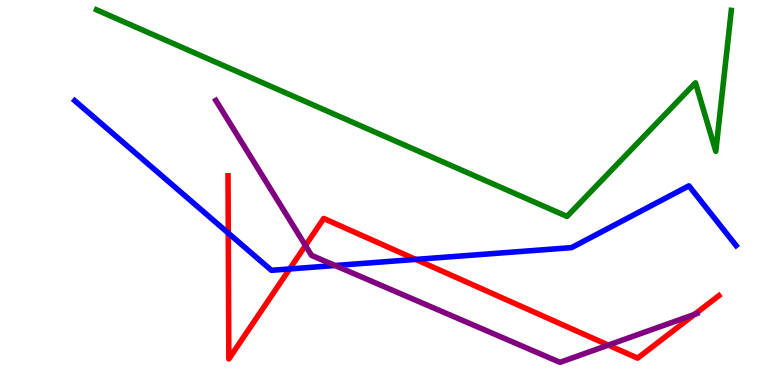[{'lines': ['blue', 'red'], 'intersections': [{'x': 2.95, 'y': 3.95}, {'x': 3.74, 'y': 3.01}, {'x': 5.36, 'y': 3.26}]}, {'lines': ['green', 'red'], 'intersections': []}, {'lines': ['purple', 'red'], 'intersections': [{'x': 3.94, 'y': 3.62}, {'x': 7.85, 'y': 1.04}, {'x': 8.96, 'y': 1.83}]}, {'lines': ['blue', 'green'], 'intersections': []}, {'lines': ['blue', 'purple'], 'intersections': [{'x': 4.32, 'y': 3.1}]}, {'lines': ['green', 'purple'], 'intersections': []}]